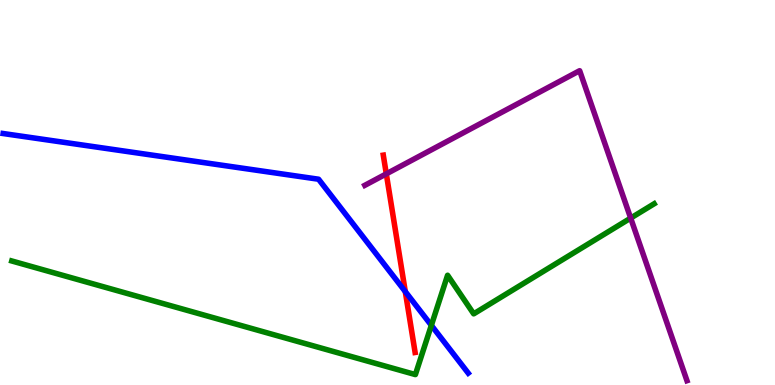[{'lines': ['blue', 'red'], 'intersections': [{'x': 5.23, 'y': 2.43}]}, {'lines': ['green', 'red'], 'intersections': []}, {'lines': ['purple', 'red'], 'intersections': [{'x': 4.98, 'y': 5.48}]}, {'lines': ['blue', 'green'], 'intersections': [{'x': 5.57, 'y': 1.55}]}, {'lines': ['blue', 'purple'], 'intersections': []}, {'lines': ['green', 'purple'], 'intersections': [{'x': 8.14, 'y': 4.34}]}]